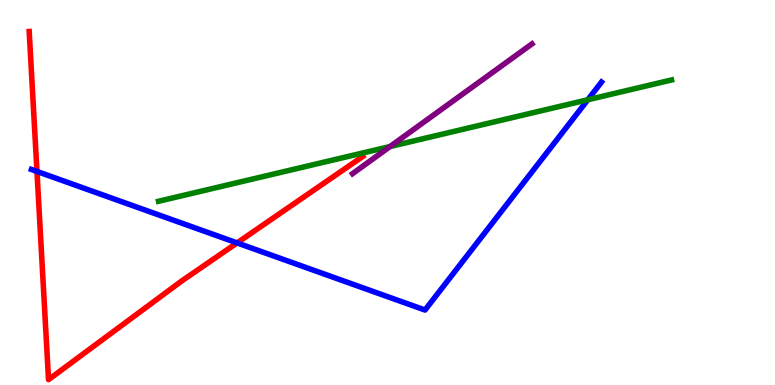[{'lines': ['blue', 'red'], 'intersections': [{'x': 0.477, 'y': 5.55}, {'x': 3.06, 'y': 3.69}]}, {'lines': ['green', 'red'], 'intersections': []}, {'lines': ['purple', 'red'], 'intersections': []}, {'lines': ['blue', 'green'], 'intersections': [{'x': 7.58, 'y': 7.41}]}, {'lines': ['blue', 'purple'], 'intersections': []}, {'lines': ['green', 'purple'], 'intersections': [{'x': 5.03, 'y': 6.19}]}]